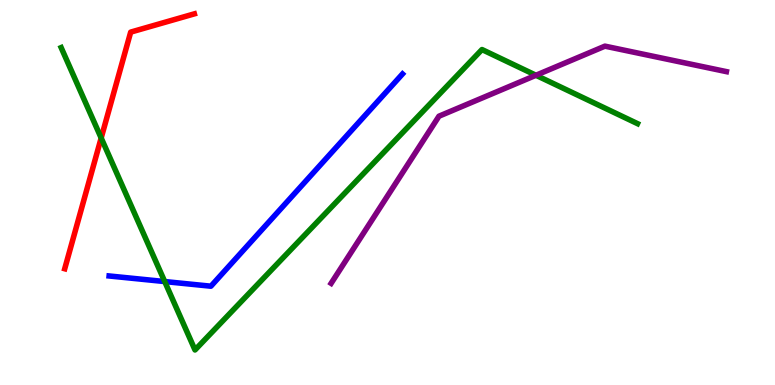[{'lines': ['blue', 'red'], 'intersections': []}, {'lines': ['green', 'red'], 'intersections': [{'x': 1.31, 'y': 6.42}]}, {'lines': ['purple', 'red'], 'intersections': []}, {'lines': ['blue', 'green'], 'intersections': [{'x': 2.13, 'y': 2.69}]}, {'lines': ['blue', 'purple'], 'intersections': []}, {'lines': ['green', 'purple'], 'intersections': [{'x': 6.92, 'y': 8.05}]}]